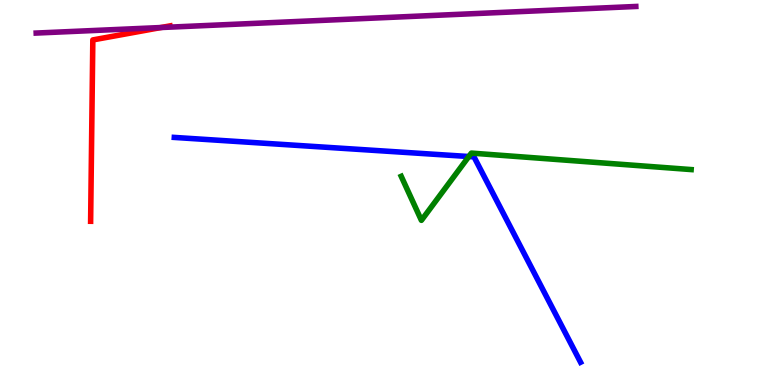[{'lines': ['blue', 'red'], 'intersections': []}, {'lines': ['green', 'red'], 'intersections': []}, {'lines': ['purple', 'red'], 'intersections': [{'x': 2.08, 'y': 9.29}]}, {'lines': ['blue', 'green'], 'intersections': [{'x': 6.05, 'y': 5.93}]}, {'lines': ['blue', 'purple'], 'intersections': []}, {'lines': ['green', 'purple'], 'intersections': []}]